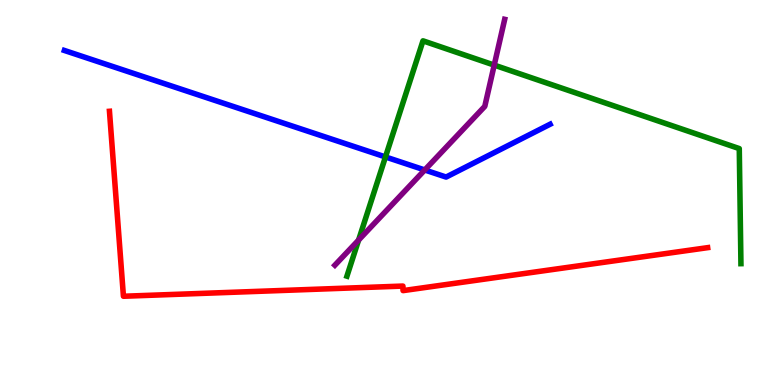[{'lines': ['blue', 'red'], 'intersections': []}, {'lines': ['green', 'red'], 'intersections': []}, {'lines': ['purple', 'red'], 'intersections': []}, {'lines': ['blue', 'green'], 'intersections': [{'x': 4.97, 'y': 5.92}]}, {'lines': ['blue', 'purple'], 'intersections': [{'x': 5.48, 'y': 5.59}]}, {'lines': ['green', 'purple'], 'intersections': [{'x': 4.63, 'y': 3.76}, {'x': 6.38, 'y': 8.31}]}]